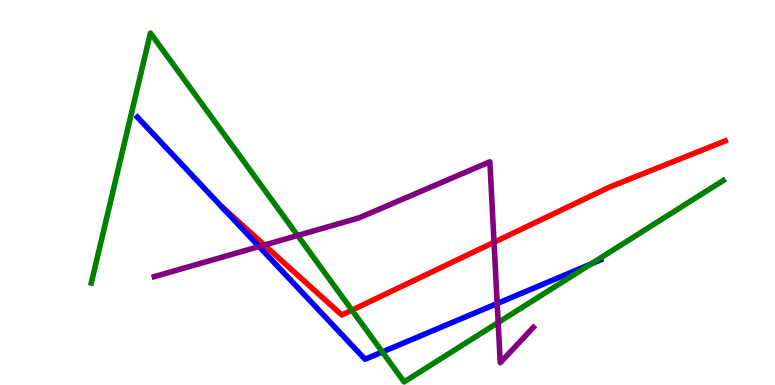[{'lines': ['blue', 'red'], 'intersections': []}, {'lines': ['green', 'red'], 'intersections': [{'x': 4.54, 'y': 1.94}]}, {'lines': ['purple', 'red'], 'intersections': [{'x': 3.41, 'y': 3.64}, {'x': 6.37, 'y': 3.71}]}, {'lines': ['blue', 'green'], 'intersections': [{'x': 4.93, 'y': 0.858}, {'x': 7.62, 'y': 3.14}]}, {'lines': ['blue', 'purple'], 'intersections': [{'x': 3.34, 'y': 3.6}, {'x': 6.42, 'y': 2.12}]}, {'lines': ['green', 'purple'], 'intersections': [{'x': 3.84, 'y': 3.88}, {'x': 6.43, 'y': 1.62}]}]